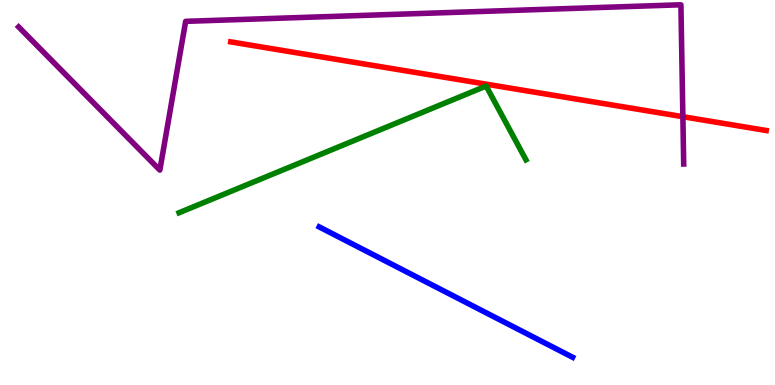[{'lines': ['blue', 'red'], 'intersections': []}, {'lines': ['green', 'red'], 'intersections': []}, {'lines': ['purple', 'red'], 'intersections': [{'x': 8.81, 'y': 6.97}]}, {'lines': ['blue', 'green'], 'intersections': []}, {'lines': ['blue', 'purple'], 'intersections': []}, {'lines': ['green', 'purple'], 'intersections': []}]